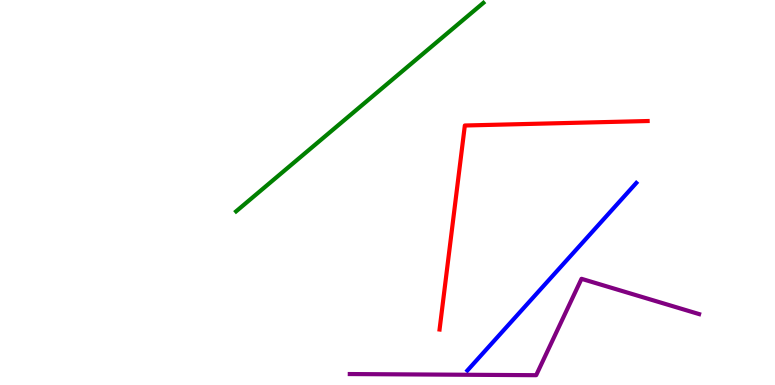[{'lines': ['blue', 'red'], 'intersections': []}, {'lines': ['green', 'red'], 'intersections': []}, {'lines': ['purple', 'red'], 'intersections': []}, {'lines': ['blue', 'green'], 'intersections': []}, {'lines': ['blue', 'purple'], 'intersections': []}, {'lines': ['green', 'purple'], 'intersections': []}]